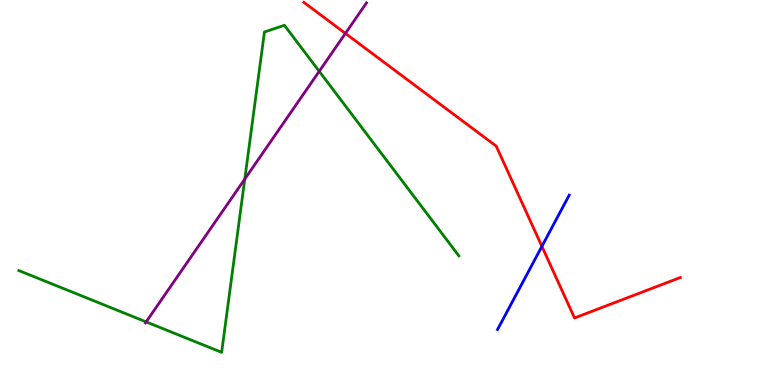[{'lines': ['blue', 'red'], 'intersections': [{'x': 6.99, 'y': 3.6}]}, {'lines': ['green', 'red'], 'intersections': []}, {'lines': ['purple', 'red'], 'intersections': [{'x': 4.46, 'y': 9.13}]}, {'lines': ['blue', 'green'], 'intersections': []}, {'lines': ['blue', 'purple'], 'intersections': []}, {'lines': ['green', 'purple'], 'intersections': [{'x': 1.89, 'y': 1.64}, {'x': 3.16, 'y': 5.35}, {'x': 4.12, 'y': 8.15}]}]